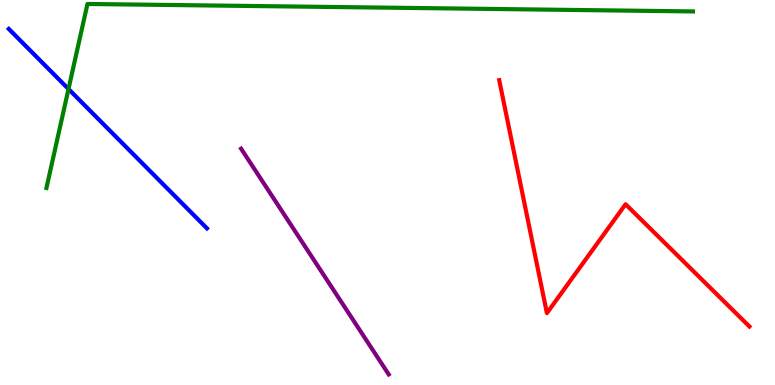[{'lines': ['blue', 'red'], 'intersections': []}, {'lines': ['green', 'red'], 'intersections': []}, {'lines': ['purple', 'red'], 'intersections': []}, {'lines': ['blue', 'green'], 'intersections': [{'x': 0.884, 'y': 7.69}]}, {'lines': ['blue', 'purple'], 'intersections': []}, {'lines': ['green', 'purple'], 'intersections': []}]